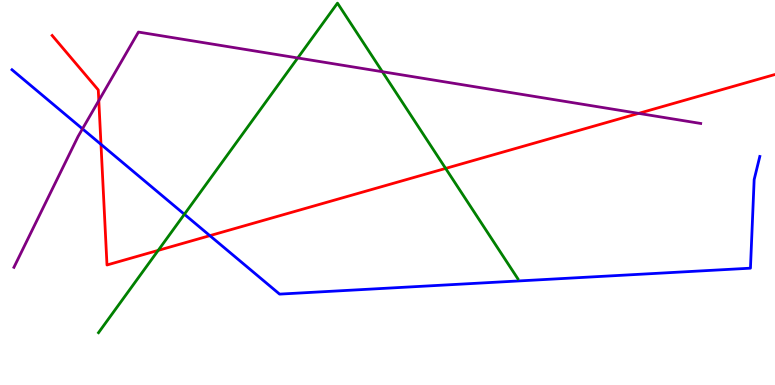[{'lines': ['blue', 'red'], 'intersections': [{'x': 1.3, 'y': 6.25}, {'x': 2.71, 'y': 3.88}]}, {'lines': ['green', 'red'], 'intersections': [{'x': 2.04, 'y': 3.5}, {'x': 5.75, 'y': 5.63}]}, {'lines': ['purple', 'red'], 'intersections': [{'x': 1.27, 'y': 7.39}, {'x': 8.24, 'y': 7.06}]}, {'lines': ['blue', 'green'], 'intersections': [{'x': 2.38, 'y': 4.43}]}, {'lines': ['blue', 'purple'], 'intersections': [{'x': 1.06, 'y': 6.65}]}, {'lines': ['green', 'purple'], 'intersections': [{'x': 3.84, 'y': 8.49}, {'x': 4.93, 'y': 8.14}]}]